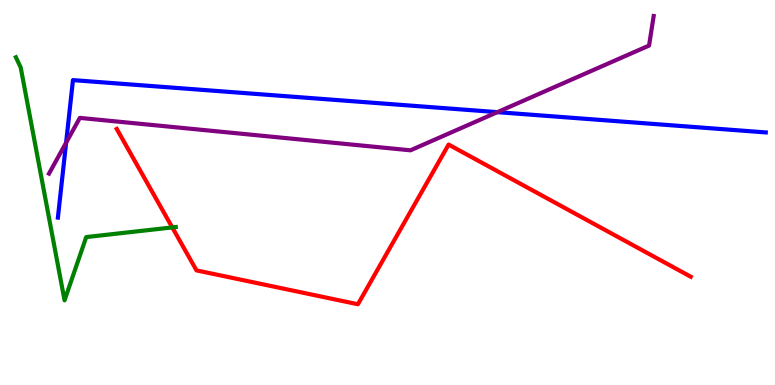[{'lines': ['blue', 'red'], 'intersections': []}, {'lines': ['green', 'red'], 'intersections': [{'x': 2.22, 'y': 4.09}]}, {'lines': ['purple', 'red'], 'intersections': []}, {'lines': ['blue', 'green'], 'intersections': []}, {'lines': ['blue', 'purple'], 'intersections': [{'x': 0.853, 'y': 6.29}, {'x': 6.42, 'y': 7.09}]}, {'lines': ['green', 'purple'], 'intersections': []}]